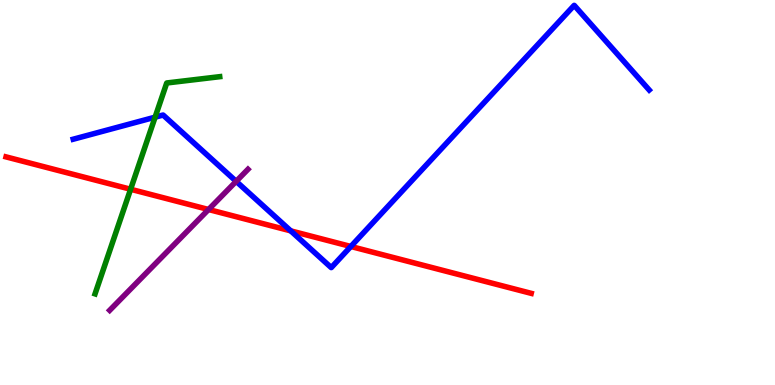[{'lines': ['blue', 'red'], 'intersections': [{'x': 3.75, 'y': 4.0}, {'x': 4.53, 'y': 3.6}]}, {'lines': ['green', 'red'], 'intersections': [{'x': 1.69, 'y': 5.08}]}, {'lines': ['purple', 'red'], 'intersections': [{'x': 2.69, 'y': 4.56}]}, {'lines': ['blue', 'green'], 'intersections': [{'x': 2.0, 'y': 6.96}]}, {'lines': ['blue', 'purple'], 'intersections': [{'x': 3.05, 'y': 5.29}]}, {'lines': ['green', 'purple'], 'intersections': []}]